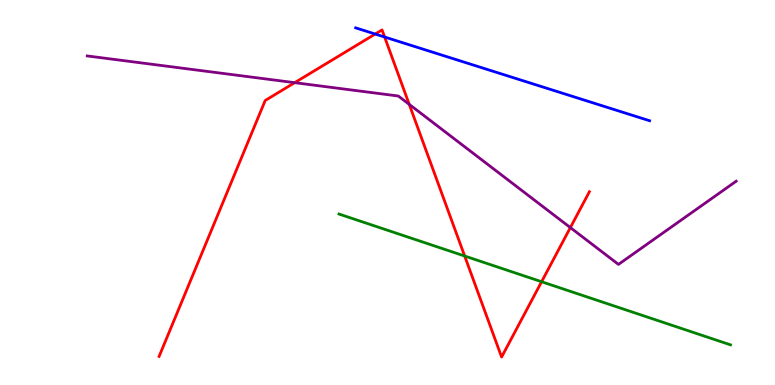[{'lines': ['blue', 'red'], 'intersections': [{'x': 4.84, 'y': 9.12}, {'x': 4.96, 'y': 9.04}]}, {'lines': ['green', 'red'], 'intersections': [{'x': 6.0, 'y': 3.35}, {'x': 6.99, 'y': 2.68}]}, {'lines': ['purple', 'red'], 'intersections': [{'x': 3.8, 'y': 7.85}, {'x': 5.28, 'y': 7.29}, {'x': 7.36, 'y': 4.09}]}, {'lines': ['blue', 'green'], 'intersections': []}, {'lines': ['blue', 'purple'], 'intersections': []}, {'lines': ['green', 'purple'], 'intersections': []}]